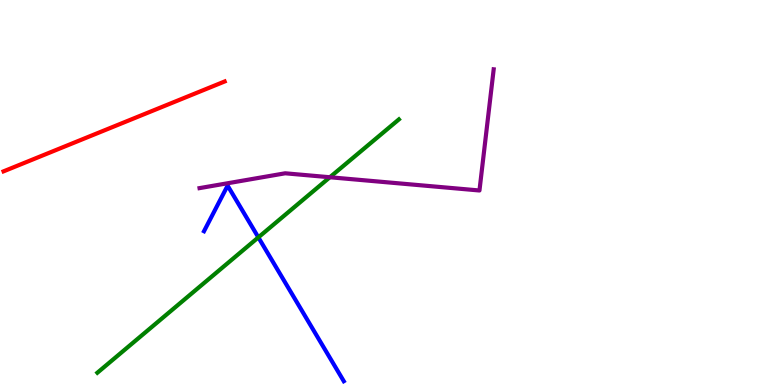[{'lines': ['blue', 'red'], 'intersections': []}, {'lines': ['green', 'red'], 'intersections': []}, {'lines': ['purple', 'red'], 'intersections': []}, {'lines': ['blue', 'green'], 'intersections': [{'x': 3.33, 'y': 3.83}]}, {'lines': ['blue', 'purple'], 'intersections': []}, {'lines': ['green', 'purple'], 'intersections': [{'x': 4.26, 'y': 5.4}]}]